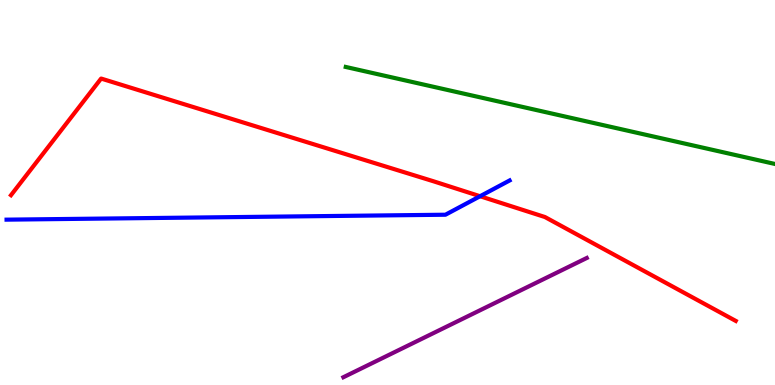[{'lines': ['blue', 'red'], 'intersections': [{'x': 6.19, 'y': 4.9}]}, {'lines': ['green', 'red'], 'intersections': []}, {'lines': ['purple', 'red'], 'intersections': []}, {'lines': ['blue', 'green'], 'intersections': []}, {'lines': ['blue', 'purple'], 'intersections': []}, {'lines': ['green', 'purple'], 'intersections': []}]